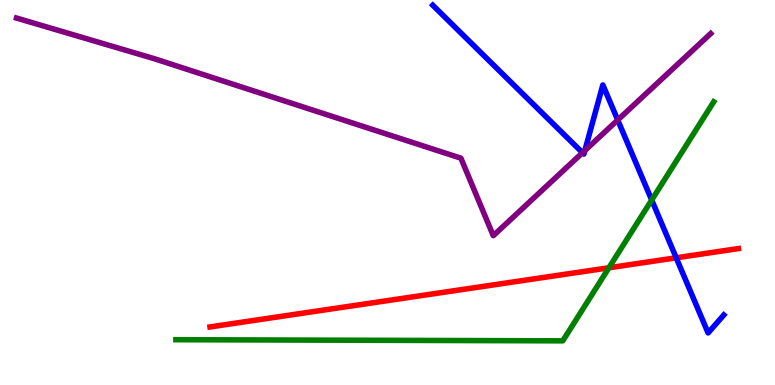[{'lines': ['blue', 'red'], 'intersections': [{'x': 8.73, 'y': 3.3}]}, {'lines': ['green', 'red'], 'intersections': [{'x': 7.86, 'y': 3.04}]}, {'lines': ['purple', 'red'], 'intersections': []}, {'lines': ['blue', 'green'], 'intersections': [{'x': 8.41, 'y': 4.8}]}, {'lines': ['blue', 'purple'], 'intersections': [{'x': 7.52, 'y': 6.03}, {'x': 7.55, 'y': 6.09}, {'x': 7.97, 'y': 6.88}]}, {'lines': ['green', 'purple'], 'intersections': []}]